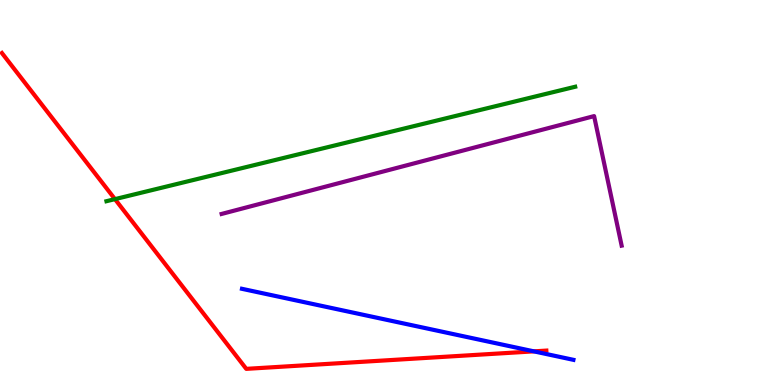[{'lines': ['blue', 'red'], 'intersections': [{'x': 6.89, 'y': 0.874}]}, {'lines': ['green', 'red'], 'intersections': [{'x': 1.48, 'y': 4.83}]}, {'lines': ['purple', 'red'], 'intersections': []}, {'lines': ['blue', 'green'], 'intersections': []}, {'lines': ['blue', 'purple'], 'intersections': []}, {'lines': ['green', 'purple'], 'intersections': []}]